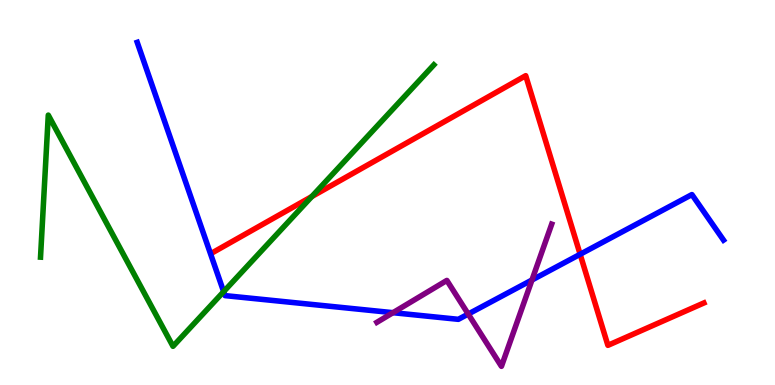[{'lines': ['blue', 'red'], 'intersections': [{'x': 7.49, 'y': 3.4}]}, {'lines': ['green', 'red'], 'intersections': [{'x': 4.02, 'y': 4.89}]}, {'lines': ['purple', 'red'], 'intersections': []}, {'lines': ['blue', 'green'], 'intersections': [{'x': 2.89, 'y': 2.42}]}, {'lines': ['blue', 'purple'], 'intersections': [{'x': 5.07, 'y': 1.88}, {'x': 6.04, 'y': 1.84}, {'x': 6.86, 'y': 2.73}]}, {'lines': ['green', 'purple'], 'intersections': []}]